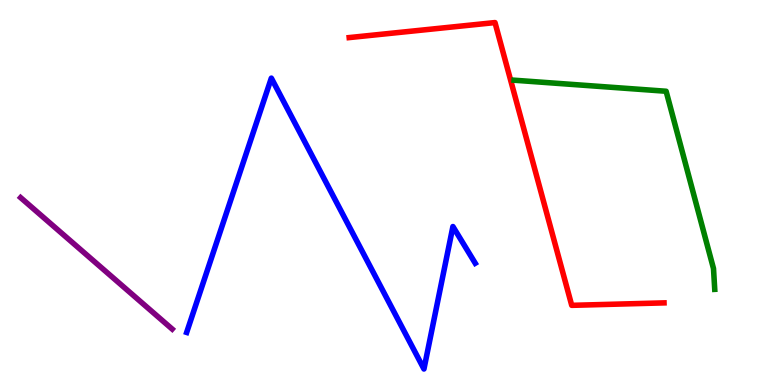[{'lines': ['blue', 'red'], 'intersections': []}, {'lines': ['green', 'red'], 'intersections': []}, {'lines': ['purple', 'red'], 'intersections': []}, {'lines': ['blue', 'green'], 'intersections': []}, {'lines': ['blue', 'purple'], 'intersections': []}, {'lines': ['green', 'purple'], 'intersections': []}]